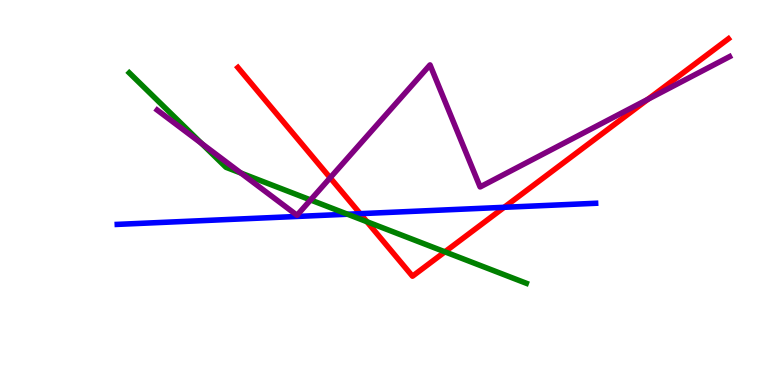[{'lines': ['blue', 'red'], 'intersections': [{'x': 4.65, 'y': 4.45}, {'x': 6.51, 'y': 4.62}]}, {'lines': ['green', 'red'], 'intersections': [{'x': 4.73, 'y': 4.24}, {'x': 5.74, 'y': 3.46}]}, {'lines': ['purple', 'red'], 'intersections': [{'x': 4.26, 'y': 5.38}, {'x': 8.36, 'y': 7.42}]}, {'lines': ['blue', 'green'], 'intersections': [{'x': 4.48, 'y': 4.44}]}, {'lines': ['blue', 'purple'], 'intersections': []}, {'lines': ['green', 'purple'], 'intersections': [{'x': 2.6, 'y': 6.28}, {'x': 3.11, 'y': 5.5}, {'x': 4.01, 'y': 4.81}]}]